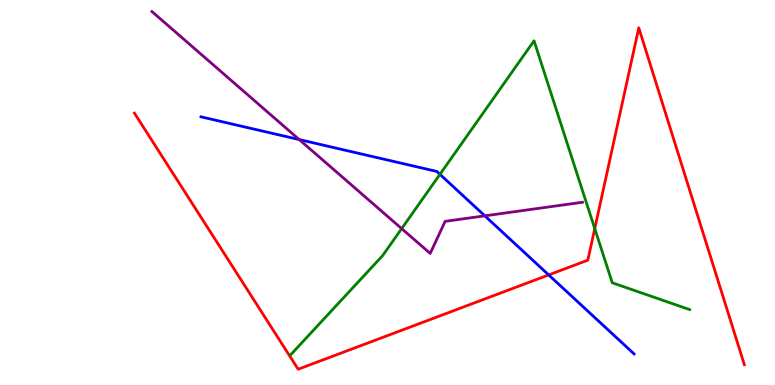[{'lines': ['blue', 'red'], 'intersections': [{'x': 7.08, 'y': 2.86}]}, {'lines': ['green', 'red'], 'intersections': [{'x': 7.67, 'y': 4.06}]}, {'lines': ['purple', 'red'], 'intersections': []}, {'lines': ['blue', 'green'], 'intersections': [{'x': 5.68, 'y': 5.47}]}, {'lines': ['blue', 'purple'], 'intersections': [{'x': 3.86, 'y': 6.37}, {'x': 6.26, 'y': 4.39}]}, {'lines': ['green', 'purple'], 'intersections': [{'x': 5.18, 'y': 4.06}]}]